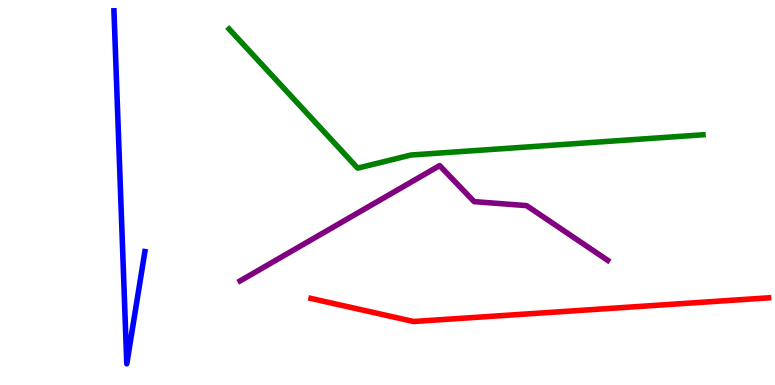[{'lines': ['blue', 'red'], 'intersections': []}, {'lines': ['green', 'red'], 'intersections': []}, {'lines': ['purple', 'red'], 'intersections': []}, {'lines': ['blue', 'green'], 'intersections': []}, {'lines': ['blue', 'purple'], 'intersections': []}, {'lines': ['green', 'purple'], 'intersections': []}]